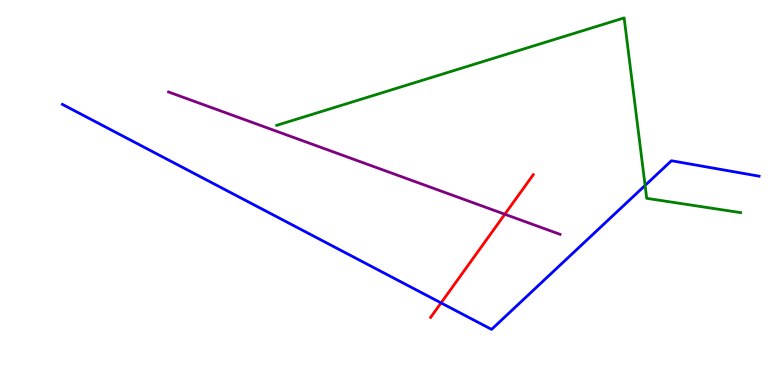[{'lines': ['blue', 'red'], 'intersections': [{'x': 5.69, 'y': 2.13}]}, {'lines': ['green', 'red'], 'intersections': []}, {'lines': ['purple', 'red'], 'intersections': [{'x': 6.51, 'y': 4.44}]}, {'lines': ['blue', 'green'], 'intersections': [{'x': 8.32, 'y': 5.18}]}, {'lines': ['blue', 'purple'], 'intersections': []}, {'lines': ['green', 'purple'], 'intersections': []}]